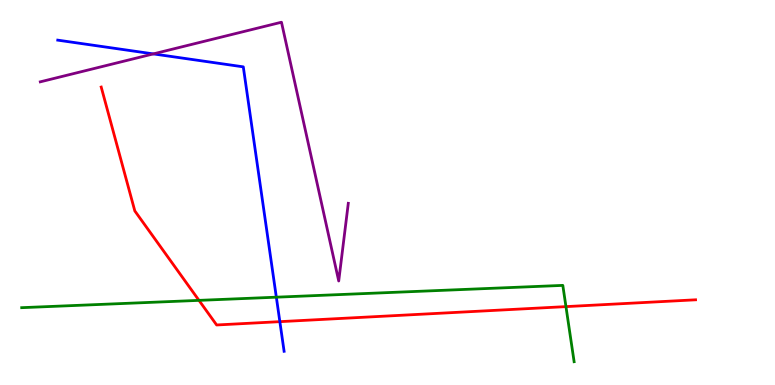[{'lines': ['blue', 'red'], 'intersections': [{'x': 3.61, 'y': 1.65}]}, {'lines': ['green', 'red'], 'intersections': [{'x': 2.57, 'y': 2.2}, {'x': 7.3, 'y': 2.04}]}, {'lines': ['purple', 'red'], 'intersections': []}, {'lines': ['blue', 'green'], 'intersections': [{'x': 3.57, 'y': 2.28}]}, {'lines': ['blue', 'purple'], 'intersections': [{'x': 1.98, 'y': 8.6}]}, {'lines': ['green', 'purple'], 'intersections': []}]